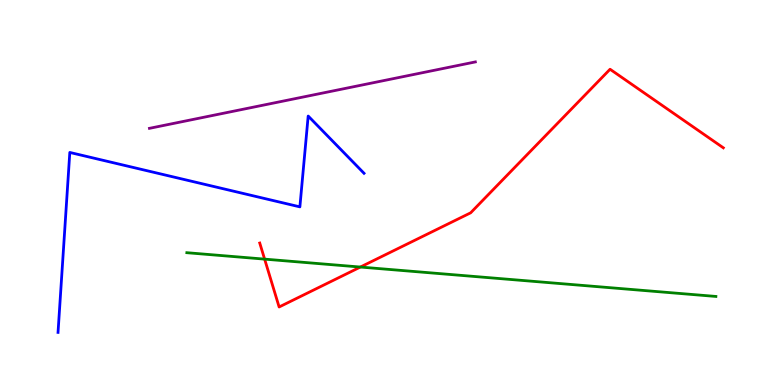[{'lines': ['blue', 'red'], 'intersections': []}, {'lines': ['green', 'red'], 'intersections': [{'x': 3.41, 'y': 3.27}, {'x': 4.65, 'y': 3.06}]}, {'lines': ['purple', 'red'], 'intersections': []}, {'lines': ['blue', 'green'], 'intersections': []}, {'lines': ['blue', 'purple'], 'intersections': []}, {'lines': ['green', 'purple'], 'intersections': []}]